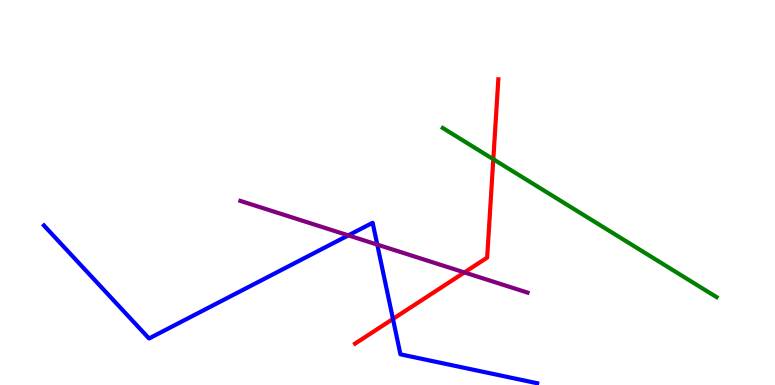[{'lines': ['blue', 'red'], 'intersections': [{'x': 5.07, 'y': 1.72}]}, {'lines': ['green', 'red'], 'intersections': [{'x': 6.37, 'y': 5.86}]}, {'lines': ['purple', 'red'], 'intersections': [{'x': 5.99, 'y': 2.92}]}, {'lines': ['blue', 'green'], 'intersections': []}, {'lines': ['blue', 'purple'], 'intersections': [{'x': 4.49, 'y': 3.89}, {'x': 4.87, 'y': 3.65}]}, {'lines': ['green', 'purple'], 'intersections': []}]